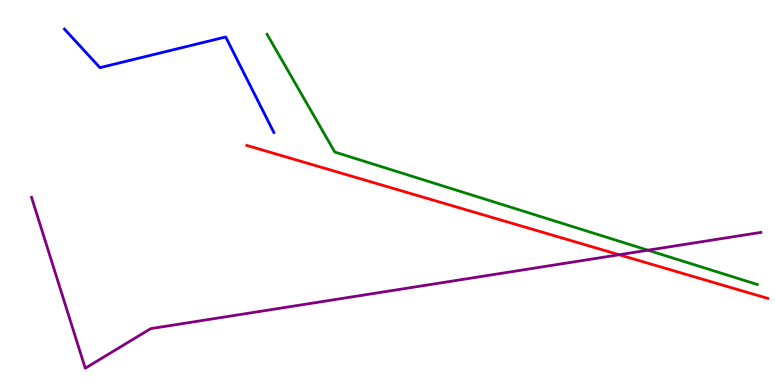[{'lines': ['blue', 'red'], 'intersections': []}, {'lines': ['green', 'red'], 'intersections': []}, {'lines': ['purple', 'red'], 'intersections': [{'x': 7.99, 'y': 3.38}]}, {'lines': ['blue', 'green'], 'intersections': []}, {'lines': ['blue', 'purple'], 'intersections': []}, {'lines': ['green', 'purple'], 'intersections': [{'x': 8.36, 'y': 3.5}]}]